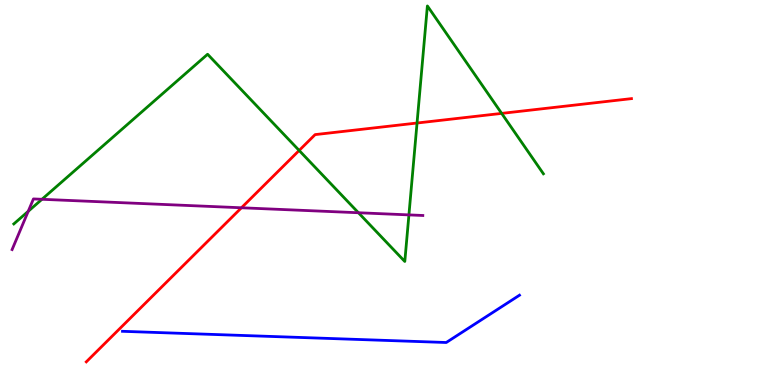[{'lines': ['blue', 'red'], 'intersections': []}, {'lines': ['green', 'red'], 'intersections': [{'x': 3.86, 'y': 6.09}, {'x': 5.38, 'y': 6.8}, {'x': 6.47, 'y': 7.05}]}, {'lines': ['purple', 'red'], 'intersections': [{'x': 3.12, 'y': 4.6}]}, {'lines': ['blue', 'green'], 'intersections': []}, {'lines': ['blue', 'purple'], 'intersections': []}, {'lines': ['green', 'purple'], 'intersections': [{'x': 0.364, 'y': 4.51}, {'x': 0.541, 'y': 4.82}, {'x': 4.62, 'y': 4.47}, {'x': 5.28, 'y': 4.42}]}]